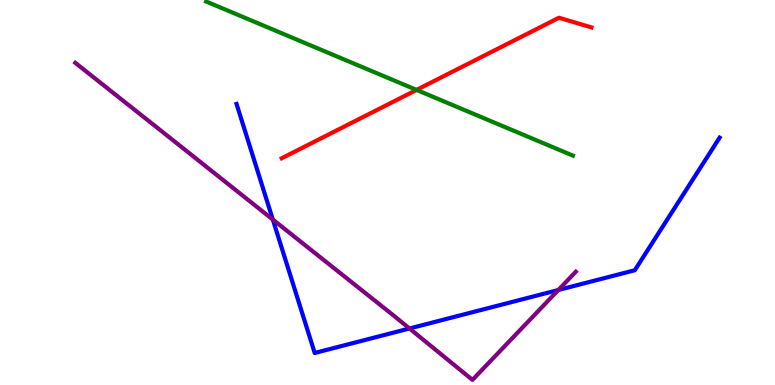[{'lines': ['blue', 'red'], 'intersections': []}, {'lines': ['green', 'red'], 'intersections': [{'x': 5.37, 'y': 7.66}]}, {'lines': ['purple', 'red'], 'intersections': []}, {'lines': ['blue', 'green'], 'intersections': []}, {'lines': ['blue', 'purple'], 'intersections': [{'x': 3.52, 'y': 4.3}, {'x': 5.28, 'y': 1.47}, {'x': 7.2, 'y': 2.47}]}, {'lines': ['green', 'purple'], 'intersections': []}]